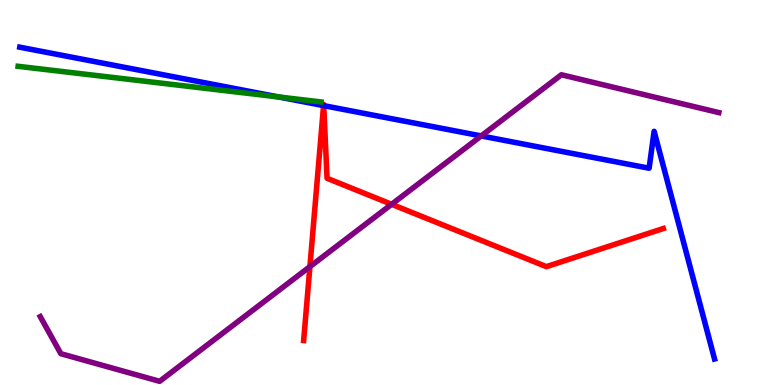[{'lines': ['blue', 'red'], 'intersections': [{'x': 4.17, 'y': 7.26}, {'x': 4.18, 'y': 7.26}]}, {'lines': ['green', 'red'], 'intersections': []}, {'lines': ['purple', 'red'], 'intersections': [{'x': 4.0, 'y': 3.07}, {'x': 5.05, 'y': 4.69}]}, {'lines': ['blue', 'green'], 'intersections': [{'x': 3.59, 'y': 7.48}]}, {'lines': ['blue', 'purple'], 'intersections': [{'x': 6.21, 'y': 6.47}]}, {'lines': ['green', 'purple'], 'intersections': []}]